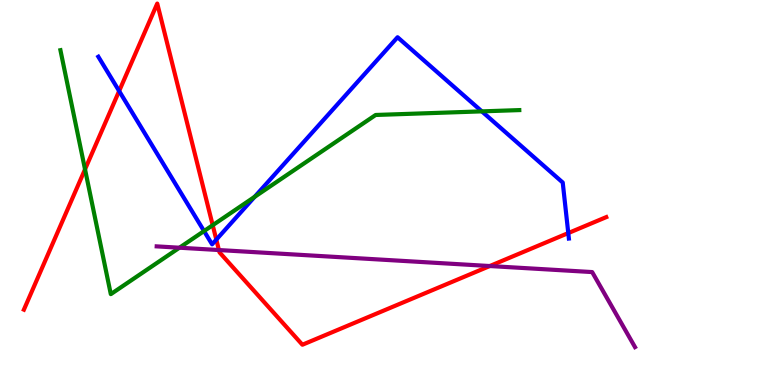[{'lines': ['blue', 'red'], 'intersections': [{'x': 1.54, 'y': 7.64}, {'x': 2.79, 'y': 3.78}, {'x': 7.33, 'y': 3.95}]}, {'lines': ['green', 'red'], 'intersections': [{'x': 1.1, 'y': 5.6}, {'x': 2.74, 'y': 4.15}]}, {'lines': ['purple', 'red'], 'intersections': [{'x': 2.82, 'y': 3.51}, {'x': 6.32, 'y': 3.09}]}, {'lines': ['blue', 'green'], 'intersections': [{'x': 2.63, 'y': 4.0}, {'x': 3.29, 'y': 4.89}, {'x': 6.22, 'y': 7.11}]}, {'lines': ['blue', 'purple'], 'intersections': []}, {'lines': ['green', 'purple'], 'intersections': [{'x': 2.32, 'y': 3.57}]}]